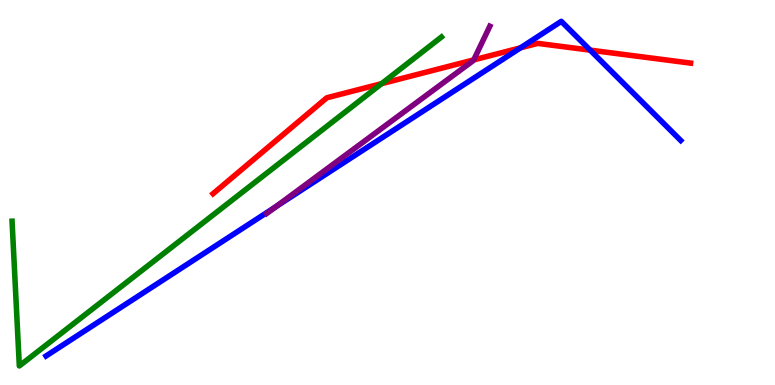[{'lines': ['blue', 'red'], 'intersections': [{'x': 6.72, 'y': 8.76}, {'x': 7.61, 'y': 8.7}]}, {'lines': ['green', 'red'], 'intersections': [{'x': 4.92, 'y': 7.83}]}, {'lines': ['purple', 'red'], 'intersections': [{'x': 6.11, 'y': 8.44}]}, {'lines': ['blue', 'green'], 'intersections': []}, {'lines': ['blue', 'purple'], 'intersections': [{'x': 3.56, 'y': 4.63}]}, {'lines': ['green', 'purple'], 'intersections': []}]